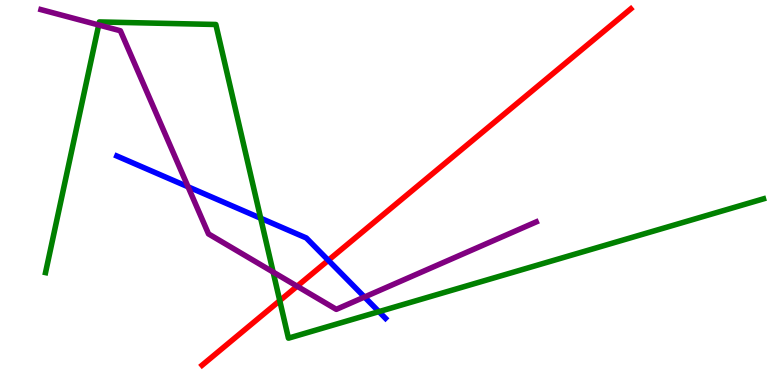[{'lines': ['blue', 'red'], 'intersections': [{'x': 4.24, 'y': 3.24}]}, {'lines': ['green', 'red'], 'intersections': [{'x': 3.61, 'y': 2.19}]}, {'lines': ['purple', 'red'], 'intersections': [{'x': 3.83, 'y': 2.57}]}, {'lines': ['blue', 'green'], 'intersections': [{'x': 3.36, 'y': 4.33}, {'x': 4.89, 'y': 1.91}]}, {'lines': ['blue', 'purple'], 'intersections': [{'x': 2.43, 'y': 5.15}, {'x': 4.7, 'y': 2.29}]}, {'lines': ['green', 'purple'], 'intersections': [{'x': 1.27, 'y': 9.35}, {'x': 3.52, 'y': 2.93}]}]